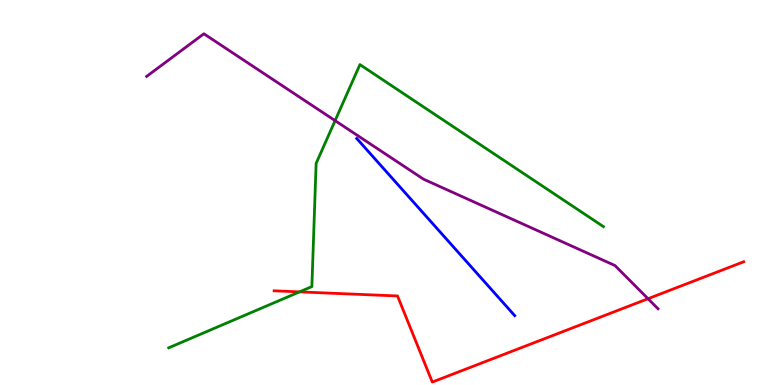[{'lines': ['blue', 'red'], 'intersections': []}, {'lines': ['green', 'red'], 'intersections': [{'x': 3.86, 'y': 2.42}]}, {'lines': ['purple', 'red'], 'intersections': [{'x': 8.36, 'y': 2.24}]}, {'lines': ['blue', 'green'], 'intersections': []}, {'lines': ['blue', 'purple'], 'intersections': []}, {'lines': ['green', 'purple'], 'intersections': [{'x': 4.32, 'y': 6.87}]}]